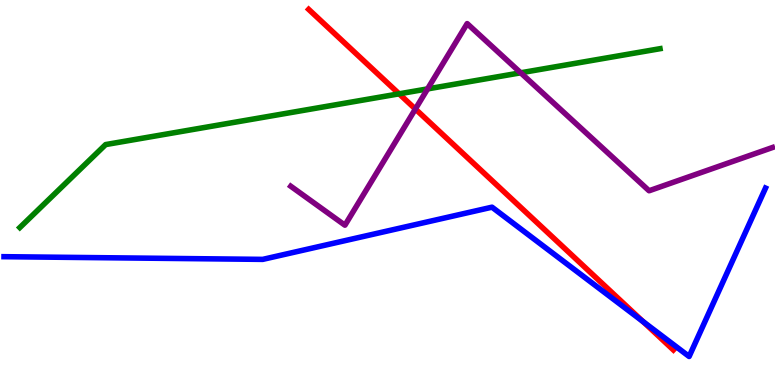[{'lines': ['blue', 'red'], 'intersections': [{'x': 8.3, 'y': 1.65}]}, {'lines': ['green', 'red'], 'intersections': [{'x': 5.15, 'y': 7.56}]}, {'lines': ['purple', 'red'], 'intersections': [{'x': 5.36, 'y': 7.17}]}, {'lines': ['blue', 'green'], 'intersections': []}, {'lines': ['blue', 'purple'], 'intersections': []}, {'lines': ['green', 'purple'], 'intersections': [{'x': 5.52, 'y': 7.69}, {'x': 6.72, 'y': 8.11}]}]